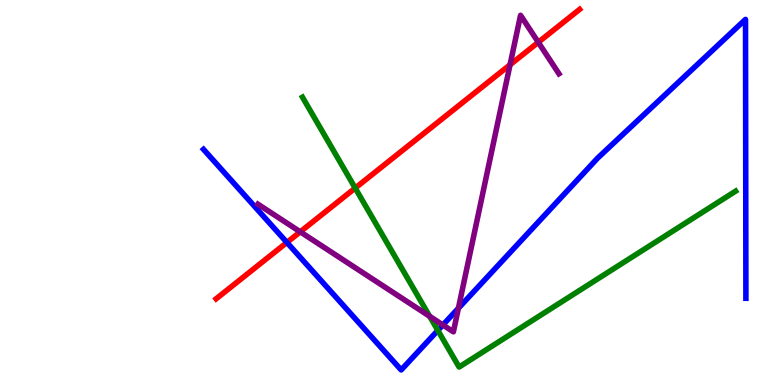[{'lines': ['blue', 'red'], 'intersections': [{'x': 3.7, 'y': 3.7}]}, {'lines': ['green', 'red'], 'intersections': [{'x': 4.58, 'y': 5.12}]}, {'lines': ['purple', 'red'], 'intersections': [{'x': 3.87, 'y': 3.98}, {'x': 6.58, 'y': 8.32}, {'x': 6.95, 'y': 8.9}]}, {'lines': ['blue', 'green'], 'intersections': [{'x': 5.65, 'y': 1.42}]}, {'lines': ['blue', 'purple'], 'intersections': [{'x': 5.71, 'y': 1.56}, {'x': 5.91, 'y': 1.99}]}, {'lines': ['green', 'purple'], 'intersections': [{'x': 5.54, 'y': 1.78}]}]